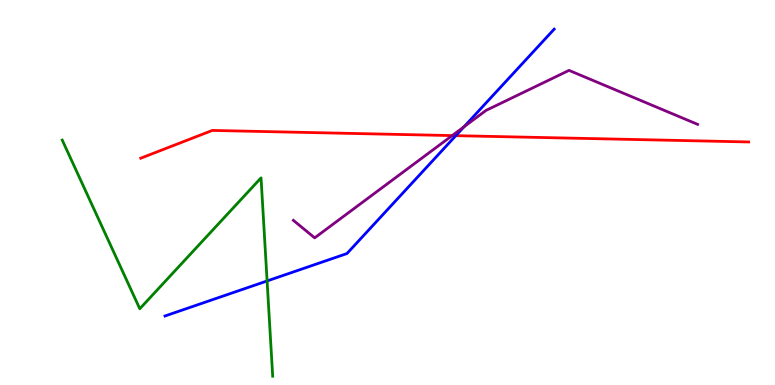[{'lines': ['blue', 'red'], 'intersections': [{'x': 5.88, 'y': 6.48}]}, {'lines': ['green', 'red'], 'intersections': []}, {'lines': ['purple', 'red'], 'intersections': [{'x': 5.83, 'y': 6.48}]}, {'lines': ['blue', 'green'], 'intersections': [{'x': 3.45, 'y': 2.7}]}, {'lines': ['blue', 'purple'], 'intersections': [{'x': 5.99, 'y': 6.71}]}, {'lines': ['green', 'purple'], 'intersections': []}]